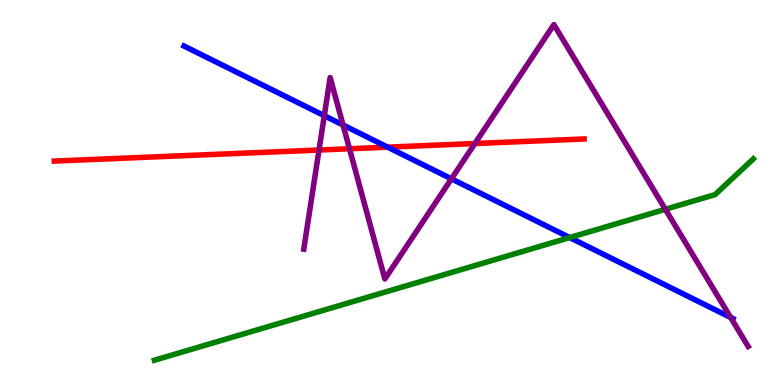[{'lines': ['blue', 'red'], 'intersections': [{'x': 5.0, 'y': 6.18}]}, {'lines': ['green', 'red'], 'intersections': []}, {'lines': ['purple', 'red'], 'intersections': [{'x': 4.12, 'y': 6.1}, {'x': 4.51, 'y': 6.14}, {'x': 6.13, 'y': 6.27}]}, {'lines': ['blue', 'green'], 'intersections': [{'x': 7.35, 'y': 3.83}]}, {'lines': ['blue', 'purple'], 'intersections': [{'x': 4.18, 'y': 7.0}, {'x': 4.43, 'y': 6.75}, {'x': 5.82, 'y': 5.36}, {'x': 9.43, 'y': 1.75}]}, {'lines': ['green', 'purple'], 'intersections': [{'x': 8.59, 'y': 4.56}]}]